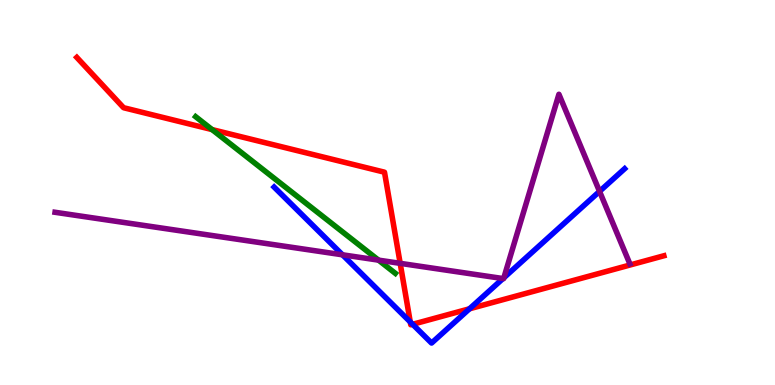[{'lines': ['blue', 'red'], 'intersections': [{'x': 5.29, 'y': 1.64}, {'x': 5.32, 'y': 1.58}, {'x': 6.06, 'y': 1.98}]}, {'lines': ['green', 'red'], 'intersections': [{'x': 2.74, 'y': 6.63}]}, {'lines': ['purple', 'red'], 'intersections': [{'x': 5.16, 'y': 3.16}]}, {'lines': ['blue', 'green'], 'intersections': []}, {'lines': ['blue', 'purple'], 'intersections': [{'x': 4.42, 'y': 3.38}, {'x': 6.49, 'y': 2.76}, {'x': 6.5, 'y': 2.79}, {'x': 7.74, 'y': 5.03}]}, {'lines': ['green', 'purple'], 'intersections': [{'x': 4.88, 'y': 3.24}]}]